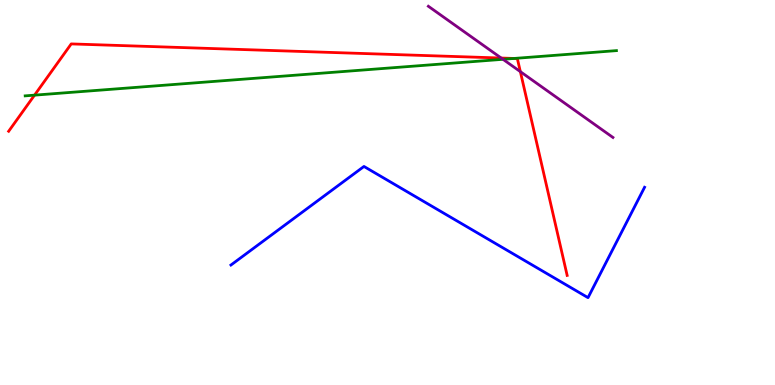[{'lines': ['blue', 'red'], 'intersections': []}, {'lines': ['green', 'red'], 'intersections': [{'x': 0.446, 'y': 7.53}, {'x': 6.63, 'y': 8.48}]}, {'lines': ['purple', 'red'], 'intersections': [{'x': 6.47, 'y': 8.49}, {'x': 6.71, 'y': 8.14}]}, {'lines': ['blue', 'green'], 'intersections': []}, {'lines': ['blue', 'purple'], 'intersections': []}, {'lines': ['green', 'purple'], 'intersections': [{'x': 6.49, 'y': 8.46}]}]